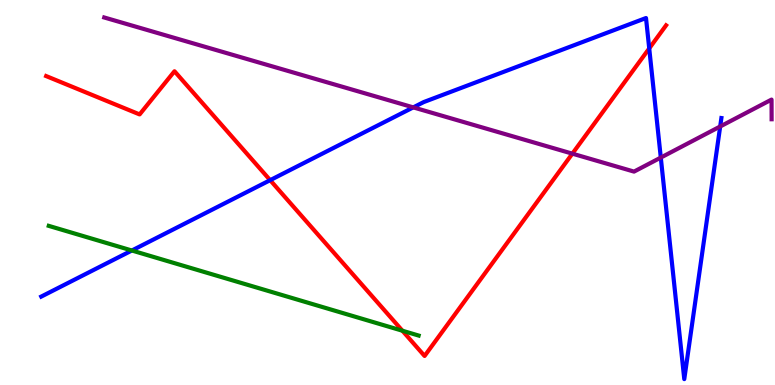[{'lines': ['blue', 'red'], 'intersections': [{'x': 3.49, 'y': 5.32}, {'x': 8.38, 'y': 8.74}]}, {'lines': ['green', 'red'], 'intersections': [{'x': 5.19, 'y': 1.41}]}, {'lines': ['purple', 'red'], 'intersections': [{'x': 7.39, 'y': 6.01}]}, {'lines': ['blue', 'green'], 'intersections': [{'x': 1.7, 'y': 3.49}]}, {'lines': ['blue', 'purple'], 'intersections': [{'x': 5.33, 'y': 7.21}, {'x': 8.53, 'y': 5.91}, {'x': 9.29, 'y': 6.71}]}, {'lines': ['green', 'purple'], 'intersections': []}]